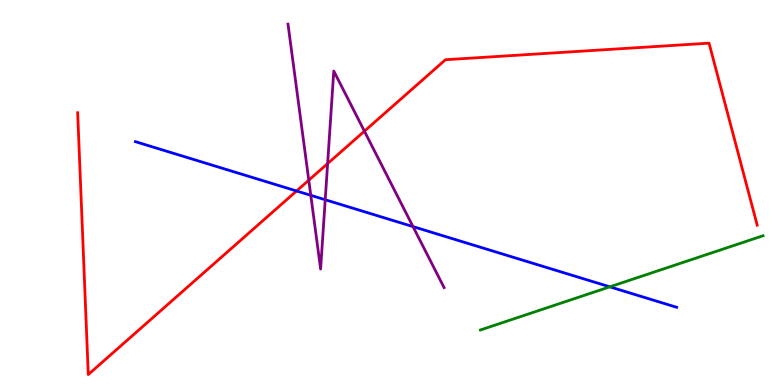[{'lines': ['blue', 'red'], 'intersections': [{'x': 3.83, 'y': 5.04}]}, {'lines': ['green', 'red'], 'intersections': []}, {'lines': ['purple', 'red'], 'intersections': [{'x': 3.98, 'y': 5.32}, {'x': 4.23, 'y': 5.75}, {'x': 4.7, 'y': 6.59}]}, {'lines': ['blue', 'green'], 'intersections': [{'x': 7.87, 'y': 2.55}]}, {'lines': ['blue', 'purple'], 'intersections': [{'x': 4.01, 'y': 4.93}, {'x': 4.2, 'y': 4.81}, {'x': 5.33, 'y': 4.11}]}, {'lines': ['green', 'purple'], 'intersections': []}]